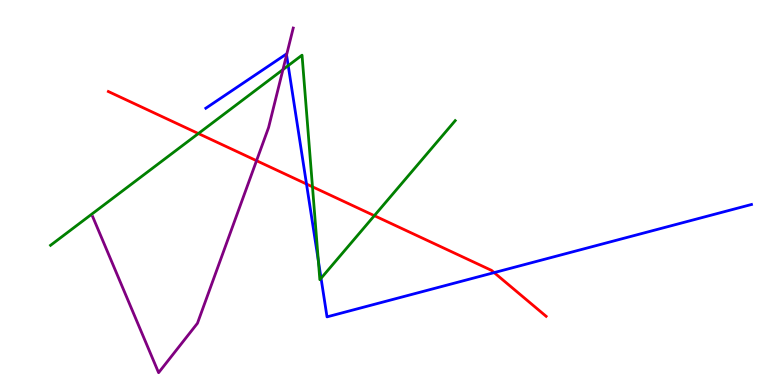[{'lines': ['blue', 'red'], 'intersections': [{'x': 3.95, 'y': 5.22}, {'x': 6.38, 'y': 2.92}]}, {'lines': ['green', 'red'], 'intersections': [{'x': 2.56, 'y': 6.53}, {'x': 4.03, 'y': 5.15}, {'x': 4.83, 'y': 4.4}]}, {'lines': ['purple', 'red'], 'intersections': [{'x': 3.31, 'y': 5.83}]}, {'lines': ['blue', 'green'], 'intersections': [{'x': 3.72, 'y': 8.3}, {'x': 4.11, 'y': 3.23}, {'x': 4.14, 'y': 2.77}]}, {'lines': ['blue', 'purple'], 'intersections': [{'x': 3.7, 'y': 8.57}]}, {'lines': ['green', 'purple'], 'intersections': [{'x': 3.65, 'y': 8.19}]}]